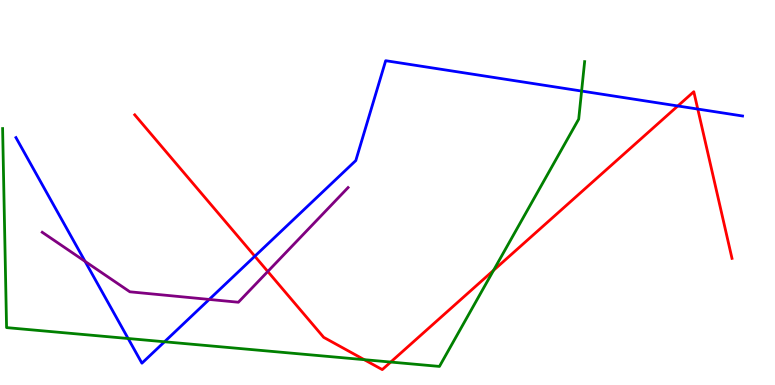[{'lines': ['blue', 'red'], 'intersections': [{'x': 3.29, 'y': 3.34}, {'x': 8.75, 'y': 7.25}, {'x': 9.0, 'y': 7.17}]}, {'lines': ['green', 'red'], 'intersections': [{'x': 4.7, 'y': 0.658}, {'x': 5.04, 'y': 0.596}, {'x': 6.37, 'y': 2.98}]}, {'lines': ['purple', 'red'], 'intersections': [{'x': 3.46, 'y': 2.95}]}, {'lines': ['blue', 'green'], 'intersections': [{'x': 1.65, 'y': 1.21}, {'x': 2.12, 'y': 1.12}, {'x': 7.5, 'y': 7.63}]}, {'lines': ['blue', 'purple'], 'intersections': [{'x': 1.1, 'y': 3.21}, {'x': 2.7, 'y': 2.22}]}, {'lines': ['green', 'purple'], 'intersections': []}]